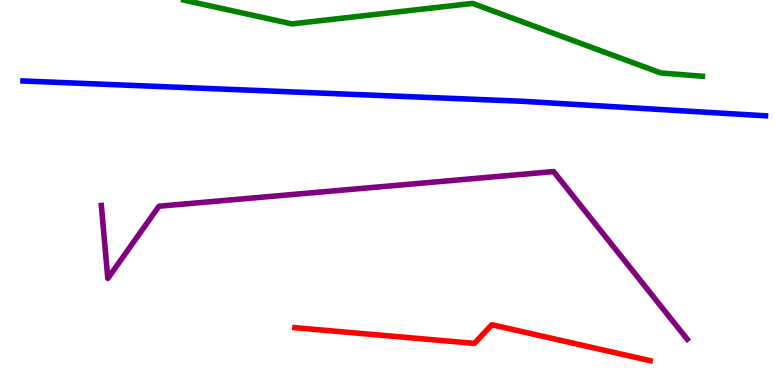[{'lines': ['blue', 'red'], 'intersections': []}, {'lines': ['green', 'red'], 'intersections': []}, {'lines': ['purple', 'red'], 'intersections': []}, {'lines': ['blue', 'green'], 'intersections': []}, {'lines': ['blue', 'purple'], 'intersections': []}, {'lines': ['green', 'purple'], 'intersections': []}]